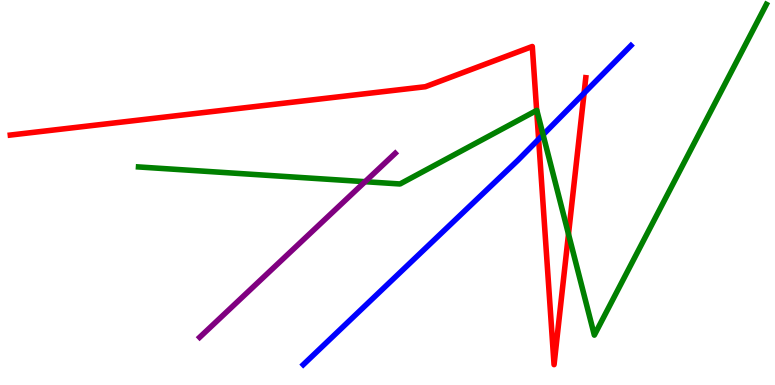[{'lines': ['blue', 'red'], 'intersections': [{'x': 6.95, 'y': 6.38}, {'x': 7.54, 'y': 7.58}]}, {'lines': ['green', 'red'], 'intersections': [{'x': 6.92, 'y': 7.13}, {'x': 7.34, 'y': 3.92}]}, {'lines': ['purple', 'red'], 'intersections': []}, {'lines': ['blue', 'green'], 'intersections': [{'x': 7.01, 'y': 6.5}]}, {'lines': ['blue', 'purple'], 'intersections': []}, {'lines': ['green', 'purple'], 'intersections': [{'x': 4.71, 'y': 5.28}]}]